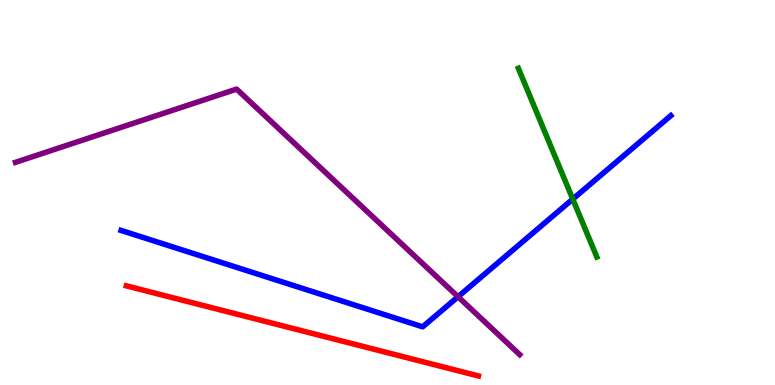[{'lines': ['blue', 'red'], 'intersections': []}, {'lines': ['green', 'red'], 'intersections': []}, {'lines': ['purple', 'red'], 'intersections': []}, {'lines': ['blue', 'green'], 'intersections': [{'x': 7.39, 'y': 4.83}]}, {'lines': ['blue', 'purple'], 'intersections': [{'x': 5.91, 'y': 2.29}]}, {'lines': ['green', 'purple'], 'intersections': []}]